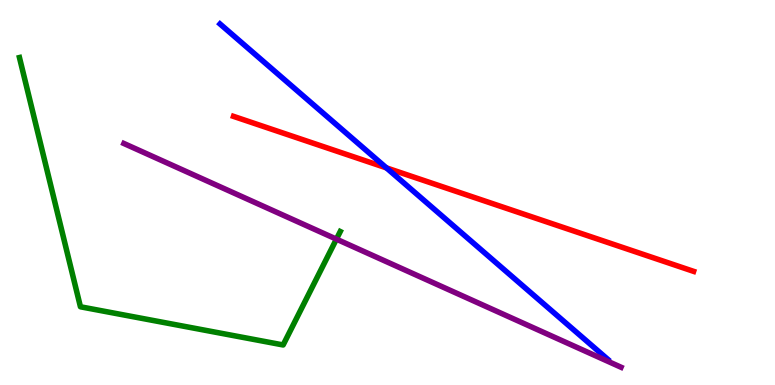[{'lines': ['blue', 'red'], 'intersections': [{'x': 4.99, 'y': 5.64}]}, {'lines': ['green', 'red'], 'intersections': []}, {'lines': ['purple', 'red'], 'intersections': []}, {'lines': ['blue', 'green'], 'intersections': []}, {'lines': ['blue', 'purple'], 'intersections': []}, {'lines': ['green', 'purple'], 'intersections': [{'x': 4.34, 'y': 3.79}]}]